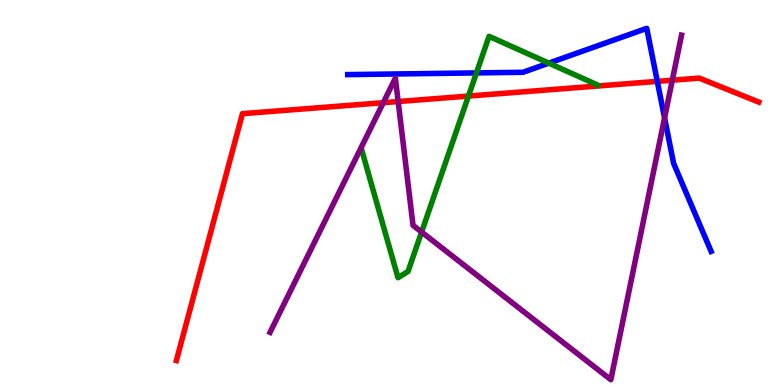[{'lines': ['blue', 'red'], 'intersections': [{'x': 8.48, 'y': 7.89}]}, {'lines': ['green', 'red'], 'intersections': [{'x': 6.04, 'y': 7.5}]}, {'lines': ['purple', 'red'], 'intersections': [{'x': 4.95, 'y': 7.33}, {'x': 5.14, 'y': 7.36}, {'x': 8.67, 'y': 7.92}]}, {'lines': ['blue', 'green'], 'intersections': [{'x': 6.15, 'y': 8.11}, {'x': 7.08, 'y': 8.36}]}, {'lines': ['blue', 'purple'], 'intersections': [{'x': 8.58, 'y': 6.94}]}, {'lines': ['green', 'purple'], 'intersections': [{'x': 5.44, 'y': 3.97}]}]